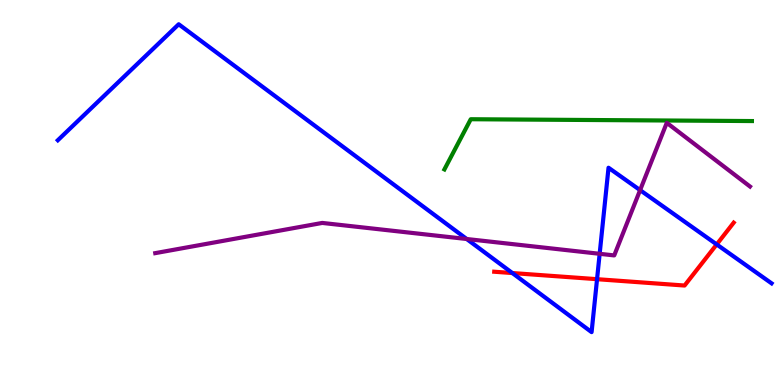[{'lines': ['blue', 'red'], 'intersections': [{'x': 6.61, 'y': 2.91}, {'x': 7.7, 'y': 2.75}, {'x': 9.25, 'y': 3.65}]}, {'lines': ['green', 'red'], 'intersections': []}, {'lines': ['purple', 'red'], 'intersections': []}, {'lines': ['blue', 'green'], 'intersections': []}, {'lines': ['blue', 'purple'], 'intersections': [{'x': 6.02, 'y': 3.79}, {'x': 7.74, 'y': 3.41}, {'x': 8.26, 'y': 5.06}]}, {'lines': ['green', 'purple'], 'intersections': []}]